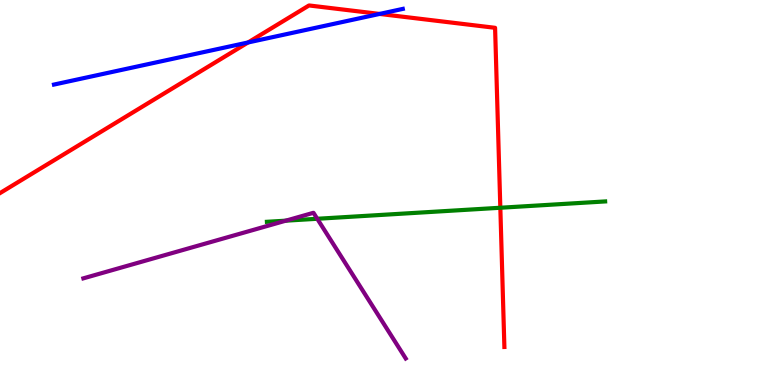[{'lines': ['blue', 'red'], 'intersections': [{'x': 3.2, 'y': 8.9}, {'x': 4.9, 'y': 9.64}]}, {'lines': ['green', 'red'], 'intersections': [{'x': 6.46, 'y': 4.6}]}, {'lines': ['purple', 'red'], 'intersections': []}, {'lines': ['blue', 'green'], 'intersections': []}, {'lines': ['blue', 'purple'], 'intersections': []}, {'lines': ['green', 'purple'], 'intersections': [{'x': 3.69, 'y': 4.27}, {'x': 4.09, 'y': 4.32}]}]